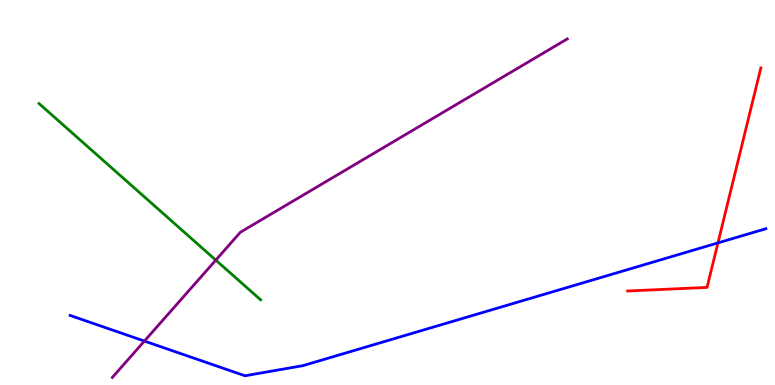[{'lines': ['blue', 'red'], 'intersections': [{'x': 9.26, 'y': 3.69}]}, {'lines': ['green', 'red'], 'intersections': []}, {'lines': ['purple', 'red'], 'intersections': []}, {'lines': ['blue', 'green'], 'intersections': []}, {'lines': ['blue', 'purple'], 'intersections': [{'x': 1.86, 'y': 1.14}]}, {'lines': ['green', 'purple'], 'intersections': [{'x': 2.78, 'y': 3.24}]}]